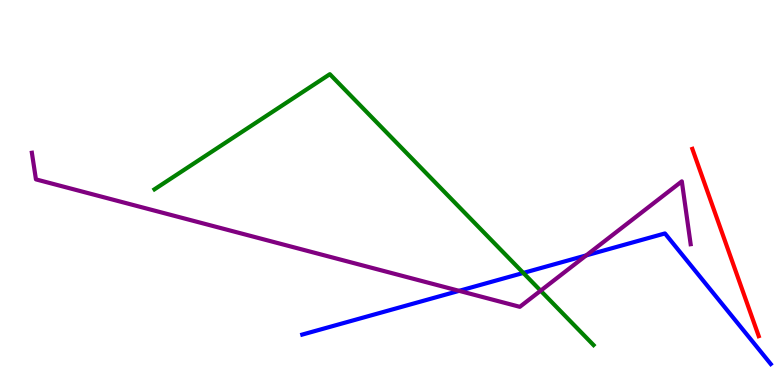[{'lines': ['blue', 'red'], 'intersections': []}, {'lines': ['green', 'red'], 'intersections': []}, {'lines': ['purple', 'red'], 'intersections': []}, {'lines': ['blue', 'green'], 'intersections': [{'x': 6.75, 'y': 2.91}]}, {'lines': ['blue', 'purple'], 'intersections': [{'x': 5.92, 'y': 2.45}, {'x': 7.56, 'y': 3.37}]}, {'lines': ['green', 'purple'], 'intersections': [{'x': 6.98, 'y': 2.45}]}]